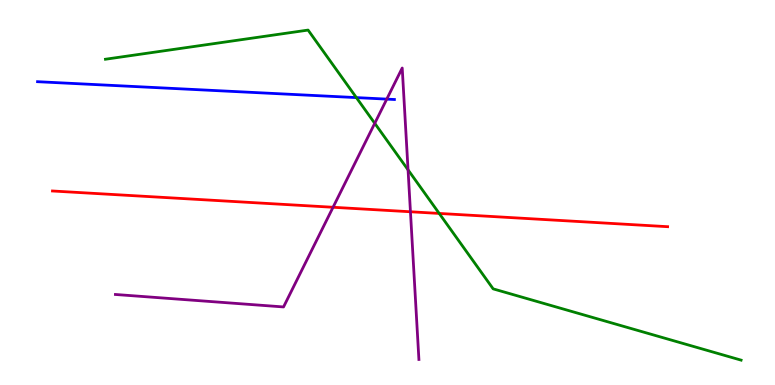[{'lines': ['blue', 'red'], 'intersections': []}, {'lines': ['green', 'red'], 'intersections': [{'x': 5.67, 'y': 4.46}]}, {'lines': ['purple', 'red'], 'intersections': [{'x': 4.3, 'y': 4.62}, {'x': 5.3, 'y': 4.5}]}, {'lines': ['blue', 'green'], 'intersections': [{'x': 4.6, 'y': 7.46}]}, {'lines': ['blue', 'purple'], 'intersections': [{'x': 4.99, 'y': 7.43}]}, {'lines': ['green', 'purple'], 'intersections': [{'x': 4.84, 'y': 6.8}, {'x': 5.27, 'y': 5.59}]}]